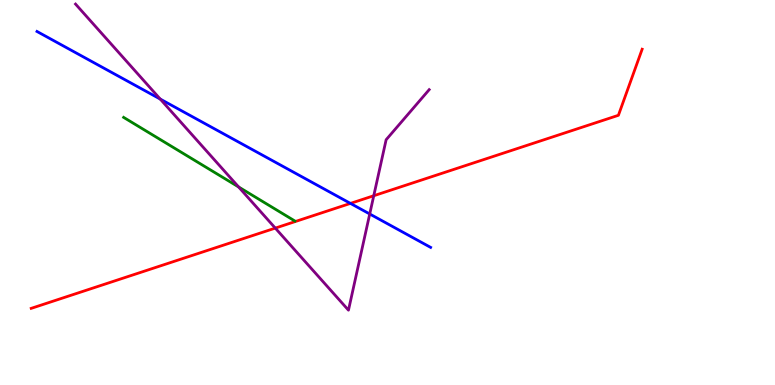[{'lines': ['blue', 'red'], 'intersections': [{'x': 4.52, 'y': 4.72}]}, {'lines': ['green', 'red'], 'intersections': []}, {'lines': ['purple', 'red'], 'intersections': [{'x': 3.55, 'y': 4.08}, {'x': 4.82, 'y': 4.92}]}, {'lines': ['blue', 'green'], 'intersections': []}, {'lines': ['blue', 'purple'], 'intersections': [{'x': 2.07, 'y': 7.43}, {'x': 4.77, 'y': 4.44}]}, {'lines': ['green', 'purple'], 'intersections': [{'x': 3.08, 'y': 5.14}]}]